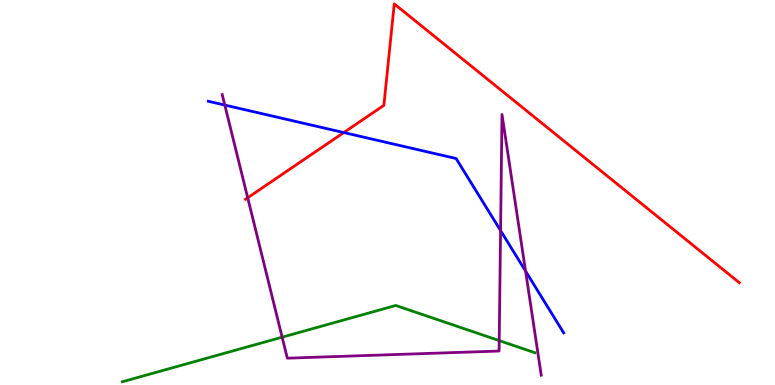[{'lines': ['blue', 'red'], 'intersections': [{'x': 4.44, 'y': 6.56}]}, {'lines': ['green', 'red'], 'intersections': []}, {'lines': ['purple', 'red'], 'intersections': [{'x': 3.2, 'y': 4.86}]}, {'lines': ['blue', 'green'], 'intersections': []}, {'lines': ['blue', 'purple'], 'intersections': [{'x': 2.9, 'y': 7.27}, {'x': 6.46, 'y': 4.01}, {'x': 6.78, 'y': 2.96}]}, {'lines': ['green', 'purple'], 'intersections': [{'x': 3.64, 'y': 1.24}, {'x': 6.44, 'y': 1.15}]}]